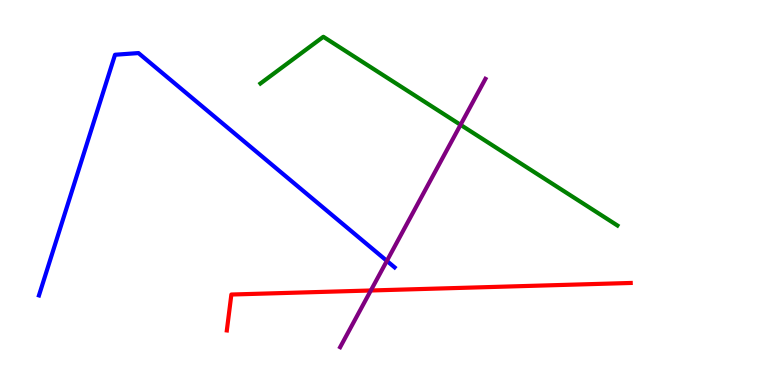[{'lines': ['blue', 'red'], 'intersections': []}, {'lines': ['green', 'red'], 'intersections': []}, {'lines': ['purple', 'red'], 'intersections': [{'x': 4.79, 'y': 2.45}]}, {'lines': ['blue', 'green'], 'intersections': []}, {'lines': ['blue', 'purple'], 'intersections': [{'x': 4.99, 'y': 3.22}]}, {'lines': ['green', 'purple'], 'intersections': [{'x': 5.94, 'y': 6.76}]}]